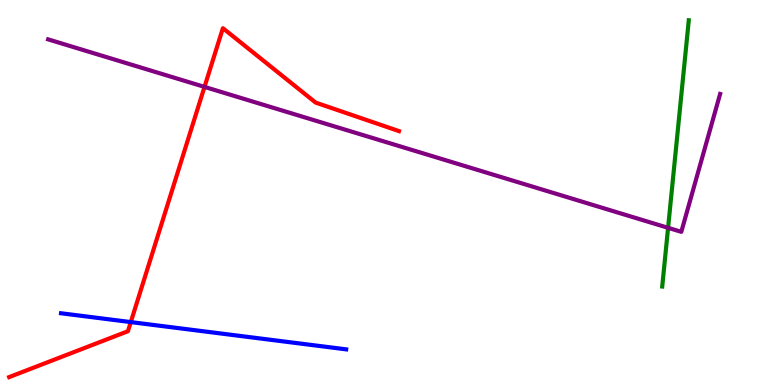[{'lines': ['blue', 'red'], 'intersections': [{'x': 1.69, 'y': 1.63}]}, {'lines': ['green', 'red'], 'intersections': []}, {'lines': ['purple', 'red'], 'intersections': [{'x': 2.64, 'y': 7.74}]}, {'lines': ['blue', 'green'], 'intersections': []}, {'lines': ['blue', 'purple'], 'intersections': []}, {'lines': ['green', 'purple'], 'intersections': [{'x': 8.62, 'y': 4.08}]}]